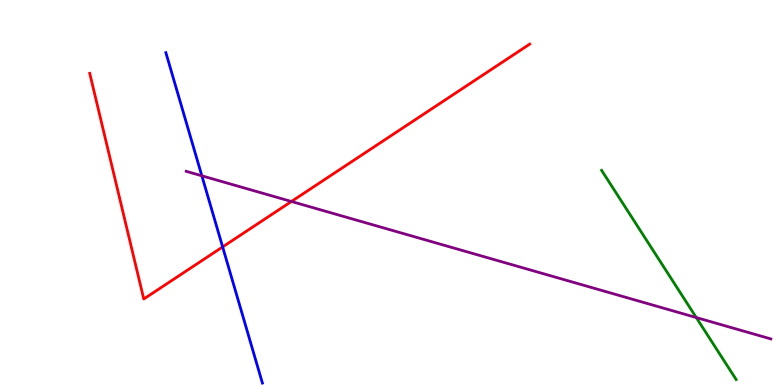[{'lines': ['blue', 'red'], 'intersections': [{'x': 2.87, 'y': 3.59}]}, {'lines': ['green', 'red'], 'intersections': []}, {'lines': ['purple', 'red'], 'intersections': [{'x': 3.76, 'y': 4.77}]}, {'lines': ['blue', 'green'], 'intersections': []}, {'lines': ['blue', 'purple'], 'intersections': [{'x': 2.6, 'y': 5.43}]}, {'lines': ['green', 'purple'], 'intersections': [{'x': 8.98, 'y': 1.75}]}]